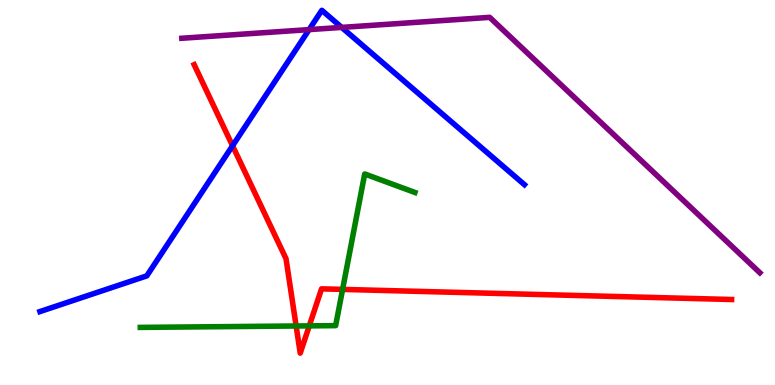[{'lines': ['blue', 'red'], 'intersections': [{'x': 3.0, 'y': 6.21}]}, {'lines': ['green', 'red'], 'intersections': [{'x': 3.82, 'y': 1.53}, {'x': 3.99, 'y': 1.54}, {'x': 4.42, 'y': 2.48}]}, {'lines': ['purple', 'red'], 'intersections': []}, {'lines': ['blue', 'green'], 'intersections': []}, {'lines': ['blue', 'purple'], 'intersections': [{'x': 3.99, 'y': 9.23}, {'x': 4.41, 'y': 9.29}]}, {'lines': ['green', 'purple'], 'intersections': []}]